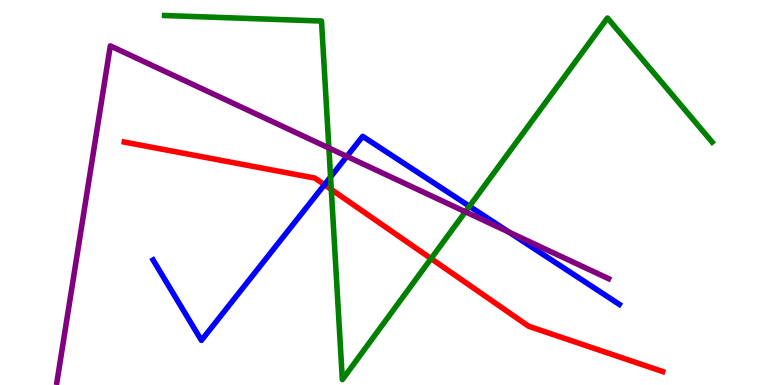[{'lines': ['blue', 'red'], 'intersections': [{'x': 4.19, 'y': 5.2}]}, {'lines': ['green', 'red'], 'intersections': [{'x': 4.27, 'y': 5.08}, {'x': 5.56, 'y': 3.28}]}, {'lines': ['purple', 'red'], 'intersections': []}, {'lines': ['blue', 'green'], 'intersections': [{'x': 4.27, 'y': 5.4}, {'x': 6.06, 'y': 4.64}]}, {'lines': ['blue', 'purple'], 'intersections': [{'x': 4.48, 'y': 5.94}, {'x': 6.57, 'y': 3.97}]}, {'lines': ['green', 'purple'], 'intersections': [{'x': 4.24, 'y': 6.16}, {'x': 6.01, 'y': 4.5}]}]